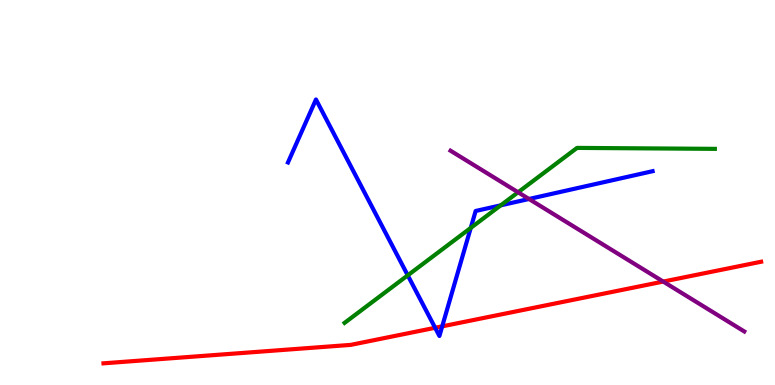[{'lines': ['blue', 'red'], 'intersections': [{'x': 5.61, 'y': 1.49}, {'x': 5.71, 'y': 1.52}]}, {'lines': ['green', 'red'], 'intersections': []}, {'lines': ['purple', 'red'], 'intersections': [{'x': 8.56, 'y': 2.69}]}, {'lines': ['blue', 'green'], 'intersections': [{'x': 5.26, 'y': 2.85}, {'x': 6.07, 'y': 4.08}, {'x': 6.46, 'y': 4.67}]}, {'lines': ['blue', 'purple'], 'intersections': [{'x': 6.83, 'y': 4.83}]}, {'lines': ['green', 'purple'], 'intersections': [{'x': 6.68, 'y': 5.01}]}]